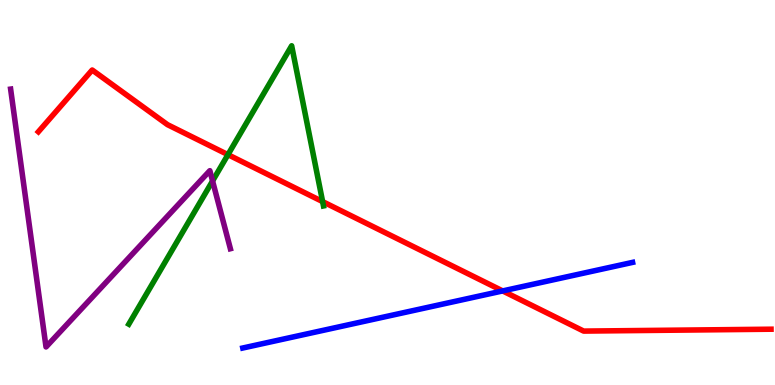[{'lines': ['blue', 'red'], 'intersections': [{'x': 6.49, 'y': 2.44}]}, {'lines': ['green', 'red'], 'intersections': [{'x': 2.94, 'y': 5.98}, {'x': 4.16, 'y': 4.76}]}, {'lines': ['purple', 'red'], 'intersections': []}, {'lines': ['blue', 'green'], 'intersections': []}, {'lines': ['blue', 'purple'], 'intersections': []}, {'lines': ['green', 'purple'], 'intersections': [{'x': 2.74, 'y': 5.3}]}]